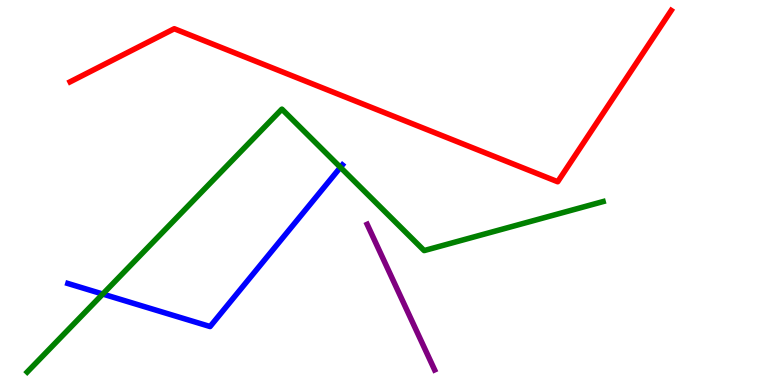[{'lines': ['blue', 'red'], 'intersections': []}, {'lines': ['green', 'red'], 'intersections': []}, {'lines': ['purple', 'red'], 'intersections': []}, {'lines': ['blue', 'green'], 'intersections': [{'x': 1.33, 'y': 2.36}, {'x': 4.39, 'y': 5.65}]}, {'lines': ['blue', 'purple'], 'intersections': []}, {'lines': ['green', 'purple'], 'intersections': []}]